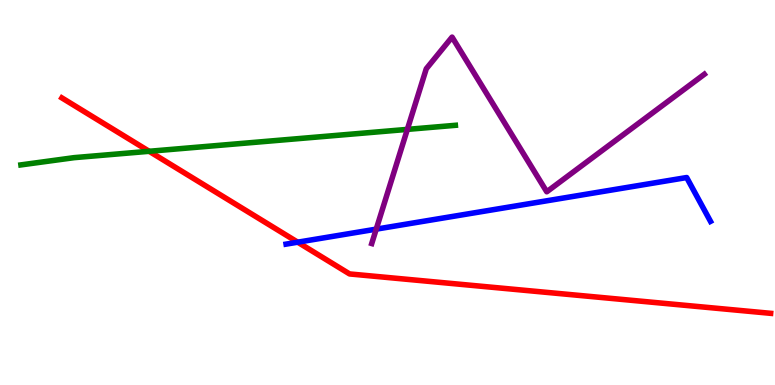[{'lines': ['blue', 'red'], 'intersections': [{'x': 3.84, 'y': 3.71}]}, {'lines': ['green', 'red'], 'intersections': [{'x': 1.92, 'y': 6.07}]}, {'lines': ['purple', 'red'], 'intersections': []}, {'lines': ['blue', 'green'], 'intersections': []}, {'lines': ['blue', 'purple'], 'intersections': [{'x': 4.85, 'y': 4.05}]}, {'lines': ['green', 'purple'], 'intersections': [{'x': 5.26, 'y': 6.64}]}]